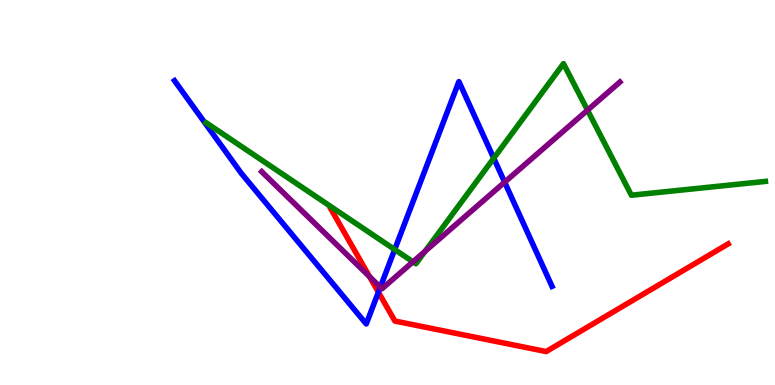[{'lines': ['blue', 'red'], 'intersections': [{'x': 4.88, 'y': 2.41}]}, {'lines': ['green', 'red'], 'intersections': []}, {'lines': ['purple', 'red'], 'intersections': [{'x': 4.77, 'y': 2.81}]}, {'lines': ['blue', 'green'], 'intersections': [{'x': 5.09, 'y': 3.52}, {'x': 6.37, 'y': 5.89}]}, {'lines': ['blue', 'purple'], 'intersections': [{'x': 4.91, 'y': 2.54}, {'x': 6.51, 'y': 5.27}]}, {'lines': ['green', 'purple'], 'intersections': [{'x': 5.33, 'y': 3.2}, {'x': 5.48, 'y': 3.47}, {'x': 7.58, 'y': 7.14}]}]